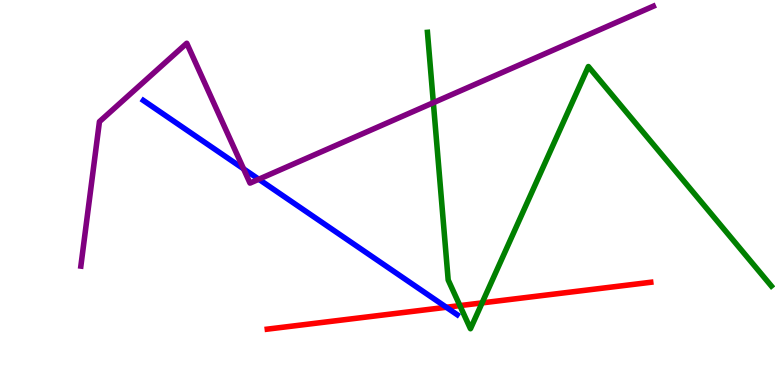[{'lines': ['blue', 'red'], 'intersections': [{'x': 5.76, 'y': 2.02}]}, {'lines': ['green', 'red'], 'intersections': [{'x': 5.93, 'y': 2.06}, {'x': 6.22, 'y': 2.13}]}, {'lines': ['purple', 'red'], 'intersections': []}, {'lines': ['blue', 'green'], 'intersections': []}, {'lines': ['blue', 'purple'], 'intersections': [{'x': 3.14, 'y': 5.61}, {'x': 3.34, 'y': 5.34}]}, {'lines': ['green', 'purple'], 'intersections': [{'x': 5.59, 'y': 7.33}]}]